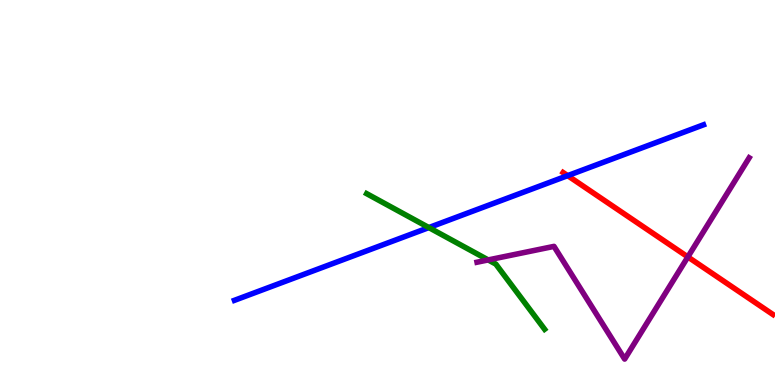[{'lines': ['blue', 'red'], 'intersections': [{'x': 7.32, 'y': 5.44}]}, {'lines': ['green', 'red'], 'intersections': []}, {'lines': ['purple', 'red'], 'intersections': [{'x': 8.88, 'y': 3.33}]}, {'lines': ['blue', 'green'], 'intersections': [{'x': 5.53, 'y': 4.09}]}, {'lines': ['blue', 'purple'], 'intersections': []}, {'lines': ['green', 'purple'], 'intersections': [{'x': 6.3, 'y': 3.25}]}]